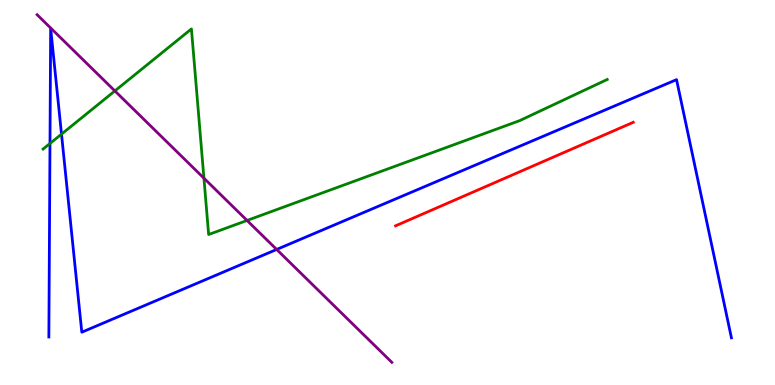[{'lines': ['blue', 'red'], 'intersections': []}, {'lines': ['green', 'red'], 'intersections': []}, {'lines': ['purple', 'red'], 'intersections': []}, {'lines': ['blue', 'green'], 'intersections': [{'x': 0.645, 'y': 6.27}, {'x': 0.794, 'y': 6.52}]}, {'lines': ['blue', 'purple'], 'intersections': [{'x': 3.57, 'y': 3.52}]}, {'lines': ['green', 'purple'], 'intersections': [{'x': 1.48, 'y': 7.64}, {'x': 2.63, 'y': 5.37}, {'x': 3.19, 'y': 4.27}]}]